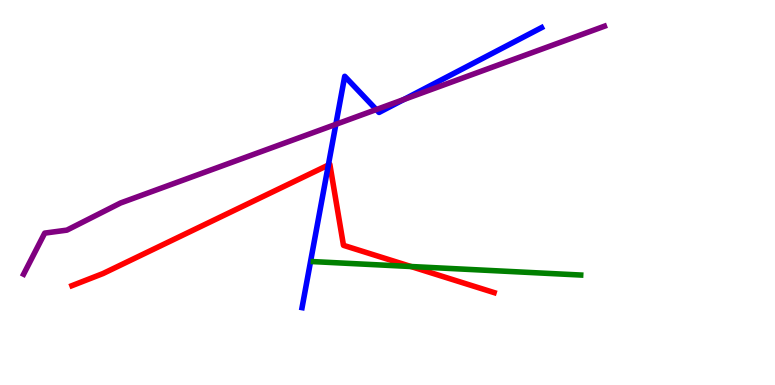[{'lines': ['blue', 'red'], 'intersections': [{'x': 4.24, 'y': 5.71}]}, {'lines': ['green', 'red'], 'intersections': [{'x': 5.3, 'y': 3.08}]}, {'lines': ['purple', 'red'], 'intersections': []}, {'lines': ['blue', 'green'], 'intersections': []}, {'lines': ['blue', 'purple'], 'intersections': [{'x': 4.33, 'y': 6.77}, {'x': 4.86, 'y': 7.15}, {'x': 5.21, 'y': 7.42}]}, {'lines': ['green', 'purple'], 'intersections': []}]